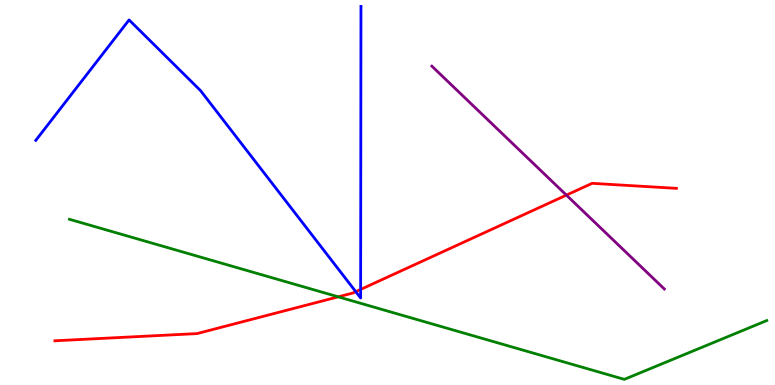[{'lines': ['blue', 'red'], 'intersections': [{'x': 4.59, 'y': 2.42}, {'x': 4.65, 'y': 2.48}]}, {'lines': ['green', 'red'], 'intersections': [{'x': 4.36, 'y': 2.29}]}, {'lines': ['purple', 'red'], 'intersections': [{'x': 7.31, 'y': 4.93}]}, {'lines': ['blue', 'green'], 'intersections': []}, {'lines': ['blue', 'purple'], 'intersections': []}, {'lines': ['green', 'purple'], 'intersections': []}]